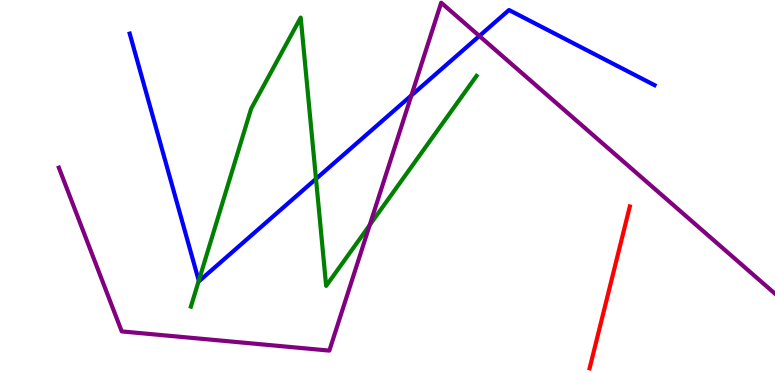[{'lines': ['blue', 'red'], 'intersections': []}, {'lines': ['green', 'red'], 'intersections': []}, {'lines': ['purple', 'red'], 'intersections': []}, {'lines': ['blue', 'green'], 'intersections': [{'x': 2.56, 'y': 2.71}, {'x': 4.08, 'y': 5.35}]}, {'lines': ['blue', 'purple'], 'intersections': [{'x': 5.31, 'y': 7.52}, {'x': 6.19, 'y': 9.07}]}, {'lines': ['green', 'purple'], 'intersections': [{'x': 4.77, 'y': 4.15}]}]